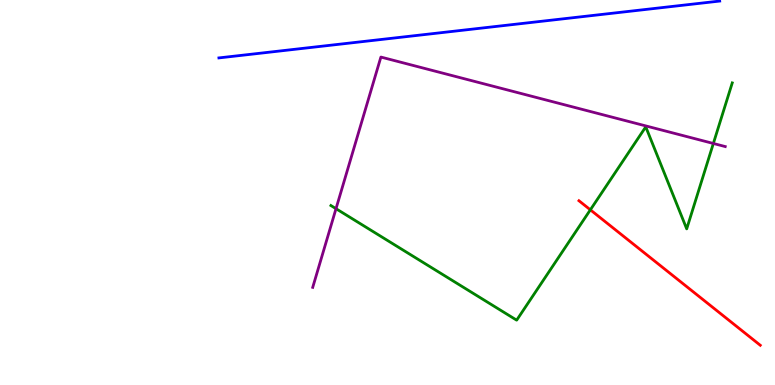[{'lines': ['blue', 'red'], 'intersections': []}, {'lines': ['green', 'red'], 'intersections': [{'x': 7.62, 'y': 4.55}]}, {'lines': ['purple', 'red'], 'intersections': []}, {'lines': ['blue', 'green'], 'intersections': []}, {'lines': ['blue', 'purple'], 'intersections': []}, {'lines': ['green', 'purple'], 'intersections': [{'x': 4.34, 'y': 4.58}, {'x': 9.2, 'y': 6.27}]}]